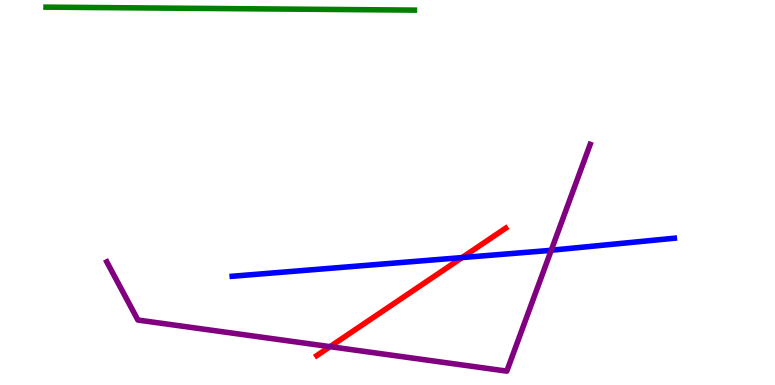[{'lines': ['blue', 'red'], 'intersections': [{'x': 5.96, 'y': 3.31}]}, {'lines': ['green', 'red'], 'intersections': []}, {'lines': ['purple', 'red'], 'intersections': [{'x': 4.26, 'y': 0.996}]}, {'lines': ['blue', 'green'], 'intersections': []}, {'lines': ['blue', 'purple'], 'intersections': [{'x': 7.11, 'y': 3.5}]}, {'lines': ['green', 'purple'], 'intersections': []}]